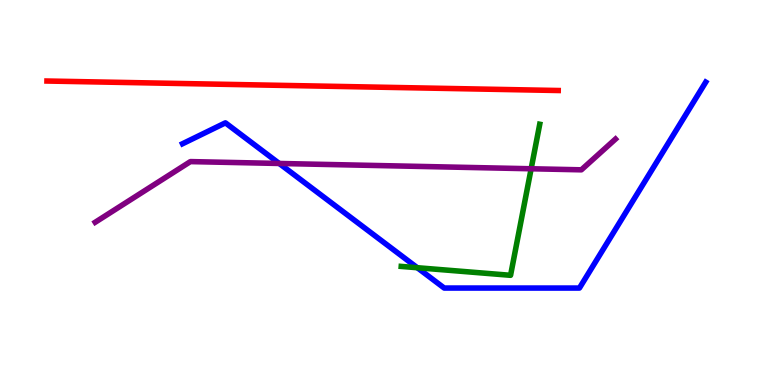[{'lines': ['blue', 'red'], 'intersections': []}, {'lines': ['green', 'red'], 'intersections': []}, {'lines': ['purple', 'red'], 'intersections': []}, {'lines': ['blue', 'green'], 'intersections': [{'x': 5.38, 'y': 3.05}]}, {'lines': ['blue', 'purple'], 'intersections': [{'x': 3.6, 'y': 5.75}]}, {'lines': ['green', 'purple'], 'intersections': [{'x': 6.85, 'y': 5.62}]}]